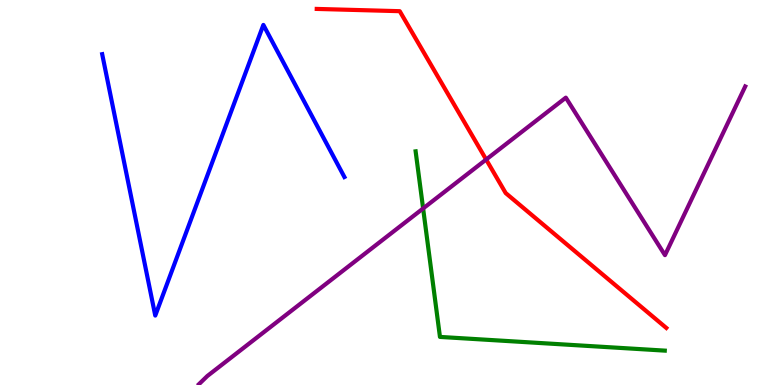[{'lines': ['blue', 'red'], 'intersections': []}, {'lines': ['green', 'red'], 'intersections': []}, {'lines': ['purple', 'red'], 'intersections': [{'x': 6.27, 'y': 5.86}]}, {'lines': ['blue', 'green'], 'intersections': []}, {'lines': ['blue', 'purple'], 'intersections': []}, {'lines': ['green', 'purple'], 'intersections': [{'x': 5.46, 'y': 4.59}]}]